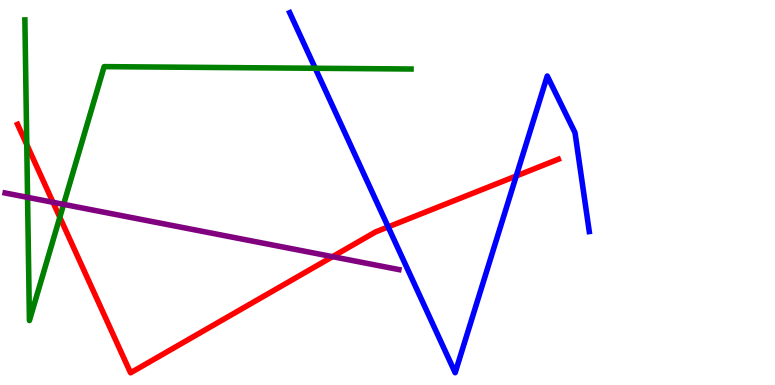[{'lines': ['blue', 'red'], 'intersections': [{'x': 5.01, 'y': 4.11}, {'x': 6.66, 'y': 5.43}]}, {'lines': ['green', 'red'], 'intersections': [{'x': 0.345, 'y': 6.24}, {'x': 0.772, 'y': 4.36}]}, {'lines': ['purple', 'red'], 'intersections': [{'x': 0.684, 'y': 4.75}, {'x': 4.29, 'y': 3.33}]}, {'lines': ['blue', 'green'], 'intersections': [{'x': 4.07, 'y': 8.23}]}, {'lines': ['blue', 'purple'], 'intersections': []}, {'lines': ['green', 'purple'], 'intersections': [{'x': 0.356, 'y': 4.87}, {'x': 0.821, 'y': 4.69}]}]